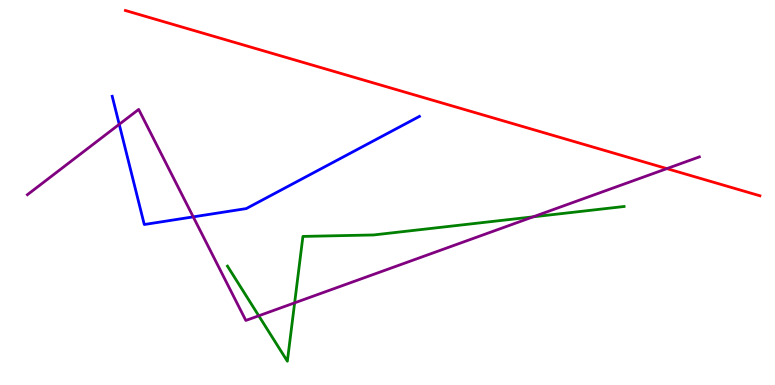[{'lines': ['blue', 'red'], 'intersections': []}, {'lines': ['green', 'red'], 'intersections': []}, {'lines': ['purple', 'red'], 'intersections': [{'x': 8.6, 'y': 5.62}]}, {'lines': ['blue', 'green'], 'intersections': []}, {'lines': ['blue', 'purple'], 'intersections': [{'x': 1.54, 'y': 6.77}, {'x': 2.49, 'y': 4.37}]}, {'lines': ['green', 'purple'], 'intersections': [{'x': 3.34, 'y': 1.8}, {'x': 3.8, 'y': 2.13}, {'x': 6.88, 'y': 4.37}]}]